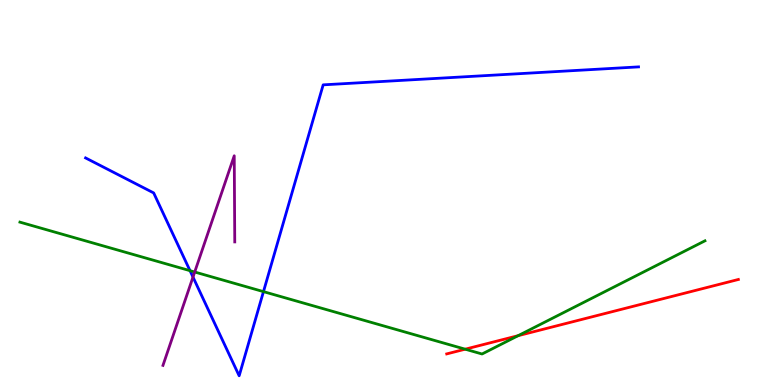[{'lines': ['blue', 'red'], 'intersections': []}, {'lines': ['green', 'red'], 'intersections': [{'x': 6.0, 'y': 0.93}, {'x': 6.69, 'y': 1.28}]}, {'lines': ['purple', 'red'], 'intersections': []}, {'lines': ['blue', 'green'], 'intersections': [{'x': 2.45, 'y': 2.97}, {'x': 3.4, 'y': 2.43}]}, {'lines': ['blue', 'purple'], 'intersections': [{'x': 2.49, 'y': 2.8}]}, {'lines': ['green', 'purple'], 'intersections': [{'x': 2.51, 'y': 2.93}]}]